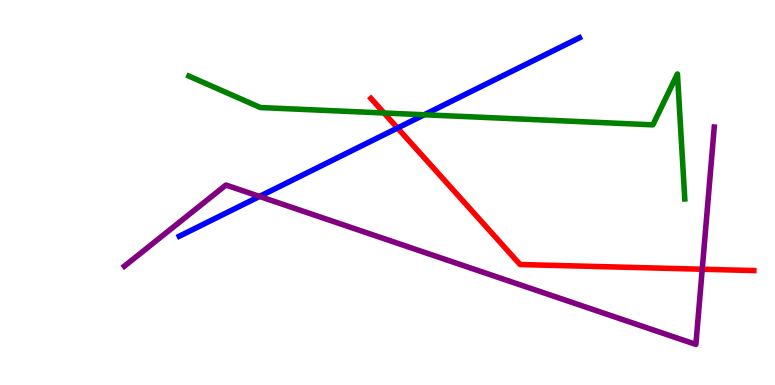[{'lines': ['blue', 'red'], 'intersections': [{'x': 5.13, 'y': 6.68}]}, {'lines': ['green', 'red'], 'intersections': [{'x': 4.96, 'y': 7.07}]}, {'lines': ['purple', 'red'], 'intersections': [{'x': 9.06, 'y': 3.01}]}, {'lines': ['blue', 'green'], 'intersections': [{'x': 5.47, 'y': 7.02}]}, {'lines': ['blue', 'purple'], 'intersections': [{'x': 3.35, 'y': 4.9}]}, {'lines': ['green', 'purple'], 'intersections': []}]